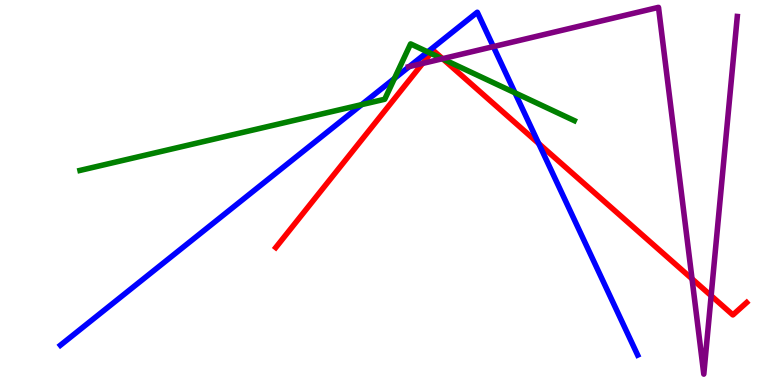[{'lines': ['blue', 'red'], 'intersections': [{'x': 6.95, 'y': 6.27}]}, {'lines': ['green', 'red'], 'intersections': [{'x': 5.56, 'y': 8.62}, {'x': 5.72, 'y': 8.46}]}, {'lines': ['purple', 'red'], 'intersections': [{'x': 5.45, 'y': 8.35}, {'x': 5.71, 'y': 8.48}, {'x': 8.93, 'y': 2.76}, {'x': 9.18, 'y': 2.32}]}, {'lines': ['blue', 'green'], 'intersections': [{'x': 4.67, 'y': 7.28}, {'x': 5.09, 'y': 7.96}, {'x': 5.52, 'y': 8.65}, {'x': 6.64, 'y': 7.59}]}, {'lines': ['blue', 'purple'], 'intersections': [{'x': 5.28, 'y': 8.27}, {'x': 6.37, 'y': 8.79}]}, {'lines': ['green', 'purple'], 'intersections': [{'x': 5.71, 'y': 8.47}]}]